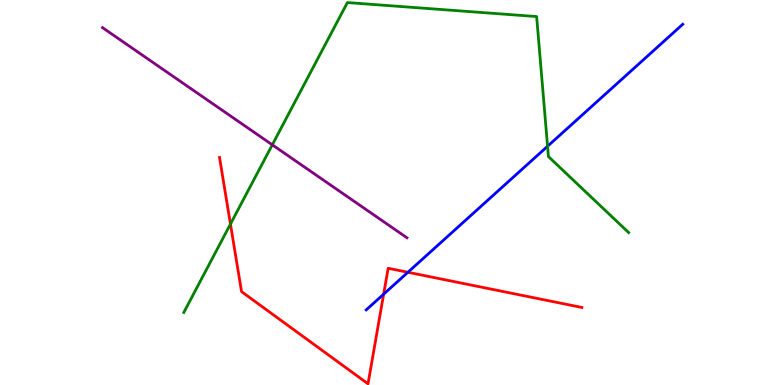[{'lines': ['blue', 'red'], 'intersections': [{'x': 4.95, 'y': 2.36}, {'x': 5.26, 'y': 2.93}]}, {'lines': ['green', 'red'], 'intersections': [{'x': 2.97, 'y': 4.18}]}, {'lines': ['purple', 'red'], 'intersections': []}, {'lines': ['blue', 'green'], 'intersections': [{'x': 7.07, 'y': 6.2}]}, {'lines': ['blue', 'purple'], 'intersections': []}, {'lines': ['green', 'purple'], 'intersections': [{'x': 3.51, 'y': 6.24}]}]